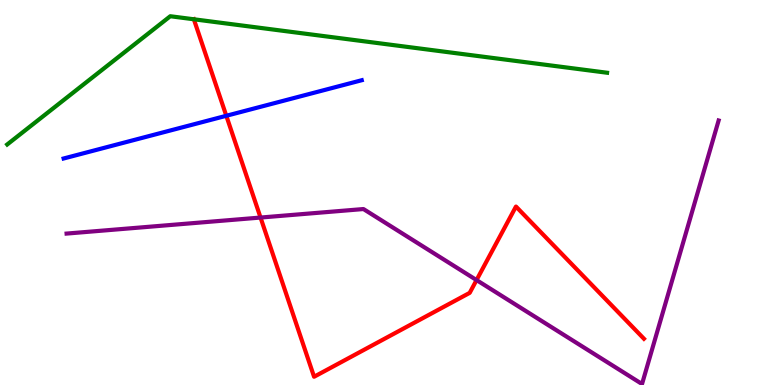[{'lines': ['blue', 'red'], 'intersections': [{'x': 2.92, 'y': 6.99}]}, {'lines': ['green', 'red'], 'intersections': [{'x': 2.5, 'y': 9.5}]}, {'lines': ['purple', 'red'], 'intersections': [{'x': 3.36, 'y': 4.35}, {'x': 6.15, 'y': 2.73}]}, {'lines': ['blue', 'green'], 'intersections': []}, {'lines': ['blue', 'purple'], 'intersections': []}, {'lines': ['green', 'purple'], 'intersections': []}]